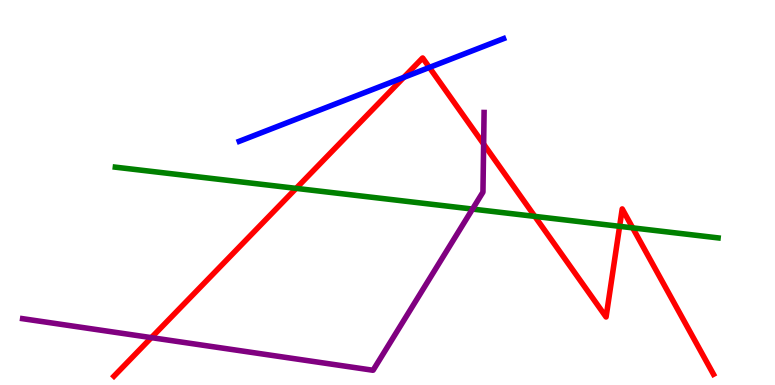[{'lines': ['blue', 'red'], 'intersections': [{'x': 5.21, 'y': 7.99}, {'x': 5.54, 'y': 8.25}]}, {'lines': ['green', 'red'], 'intersections': [{'x': 3.82, 'y': 5.11}, {'x': 6.9, 'y': 4.38}, {'x': 8.0, 'y': 4.12}, {'x': 8.16, 'y': 4.08}]}, {'lines': ['purple', 'red'], 'intersections': [{'x': 1.95, 'y': 1.23}, {'x': 6.24, 'y': 6.26}]}, {'lines': ['blue', 'green'], 'intersections': []}, {'lines': ['blue', 'purple'], 'intersections': []}, {'lines': ['green', 'purple'], 'intersections': [{'x': 6.1, 'y': 4.57}]}]